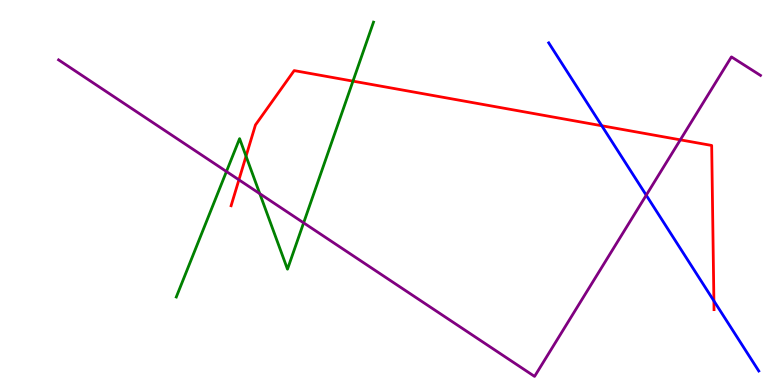[{'lines': ['blue', 'red'], 'intersections': [{'x': 7.76, 'y': 6.73}, {'x': 9.21, 'y': 2.18}]}, {'lines': ['green', 'red'], 'intersections': [{'x': 3.17, 'y': 5.94}, {'x': 4.55, 'y': 7.89}]}, {'lines': ['purple', 'red'], 'intersections': [{'x': 3.08, 'y': 5.33}, {'x': 8.78, 'y': 6.37}]}, {'lines': ['blue', 'green'], 'intersections': []}, {'lines': ['blue', 'purple'], 'intersections': [{'x': 8.34, 'y': 4.93}]}, {'lines': ['green', 'purple'], 'intersections': [{'x': 2.92, 'y': 5.55}, {'x': 3.35, 'y': 4.97}, {'x': 3.92, 'y': 4.21}]}]